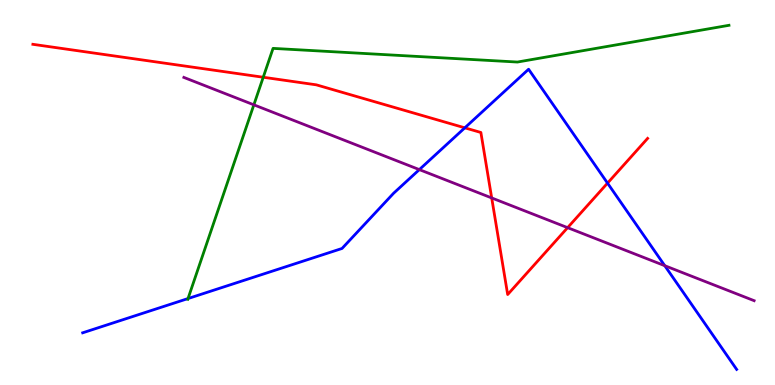[{'lines': ['blue', 'red'], 'intersections': [{'x': 6.0, 'y': 6.68}, {'x': 7.84, 'y': 5.24}]}, {'lines': ['green', 'red'], 'intersections': [{'x': 3.4, 'y': 7.99}]}, {'lines': ['purple', 'red'], 'intersections': [{'x': 6.34, 'y': 4.86}, {'x': 7.32, 'y': 4.09}]}, {'lines': ['blue', 'green'], 'intersections': [{'x': 2.43, 'y': 2.25}]}, {'lines': ['blue', 'purple'], 'intersections': [{'x': 5.41, 'y': 5.59}, {'x': 8.58, 'y': 3.1}]}, {'lines': ['green', 'purple'], 'intersections': [{'x': 3.28, 'y': 7.28}]}]